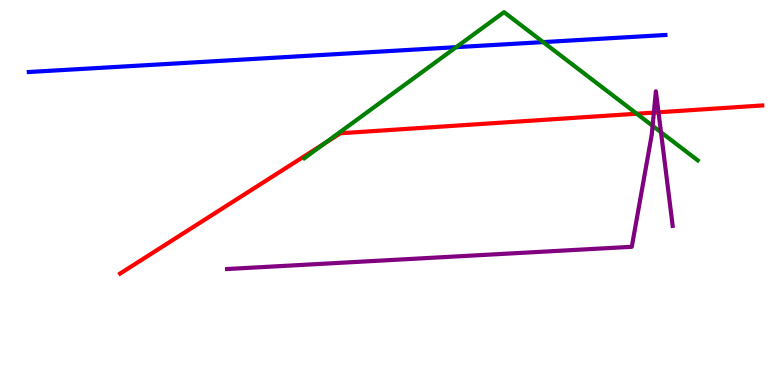[{'lines': ['blue', 'red'], 'intersections': []}, {'lines': ['green', 'red'], 'intersections': [{'x': 4.19, 'y': 6.28}, {'x': 8.22, 'y': 7.05}]}, {'lines': ['purple', 'red'], 'intersections': [{'x': 8.44, 'y': 7.08}, {'x': 8.5, 'y': 7.08}]}, {'lines': ['blue', 'green'], 'intersections': [{'x': 5.89, 'y': 8.78}, {'x': 7.01, 'y': 8.91}]}, {'lines': ['blue', 'purple'], 'intersections': []}, {'lines': ['green', 'purple'], 'intersections': [{'x': 8.42, 'y': 6.73}, {'x': 8.53, 'y': 6.56}]}]